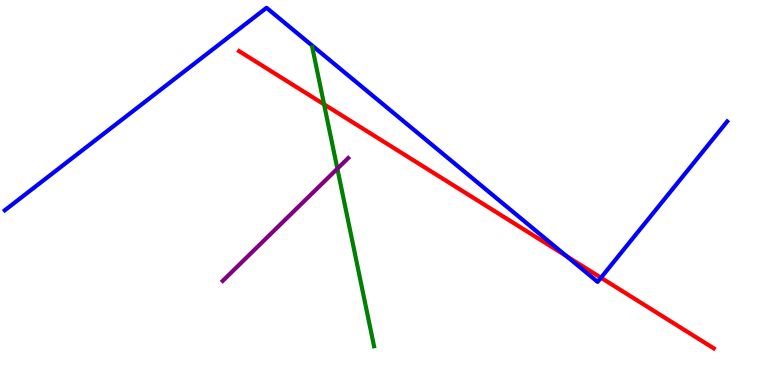[{'lines': ['blue', 'red'], 'intersections': [{'x': 7.31, 'y': 3.35}, {'x': 7.75, 'y': 2.79}]}, {'lines': ['green', 'red'], 'intersections': [{'x': 4.18, 'y': 7.29}]}, {'lines': ['purple', 'red'], 'intersections': []}, {'lines': ['blue', 'green'], 'intersections': []}, {'lines': ['blue', 'purple'], 'intersections': []}, {'lines': ['green', 'purple'], 'intersections': [{'x': 4.35, 'y': 5.62}]}]